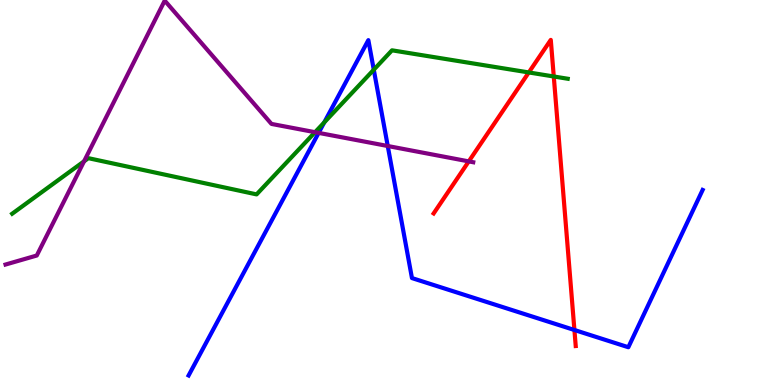[{'lines': ['blue', 'red'], 'intersections': [{'x': 7.41, 'y': 1.43}]}, {'lines': ['green', 'red'], 'intersections': [{'x': 6.82, 'y': 8.12}, {'x': 7.15, 'y': 8.01}]}, {'lines': ['purple', 'red'], 'intersections': [{'x': 6.05, 'y': 5.81}]}, {'lines': ['blue', 'green'], 'intersections': [{'x': 4.18, 'y': 6.82}, {'x': 4.82, 'y': 8.19}]}, {'lines': ['blue', 'purple'], 'intersections': [{'x': 4.11, 'y': 6.55}, {'x': 5.0, 'y': 6.21}]}, {'lines': ['green', 'purple'], 'intersections': [{'x': 1.08, 'y': 5.81}, {'x': 4.07, 'y': 6.57}]}]